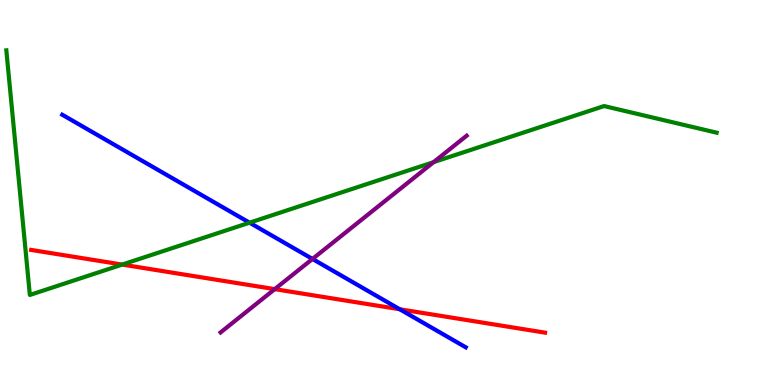[{'lines': ['blue', 'red'], 'intersections': [{'x': 5.16, 'y': 1.97}]}, {'lines': ['green', 'red'], 'intersections': [{'x': 1.58, 'y': 3.13}]}, {'lines': ['purple', 'red'], 'intersections': [{'x': 3.54, 'y': 2.49}]}, {'lines': ['blue', 'green'], 'intersections': [{'x': 3.22, 'y': 4.22}]}, {'lines': ['blue', 'purple'], 'intersections': [{'x': 4.03, 'y': 3.27}]}, {'lines': ['green', 'purple'], 'intersections': [{'x': 5.59, 'y': 5.79}]}]